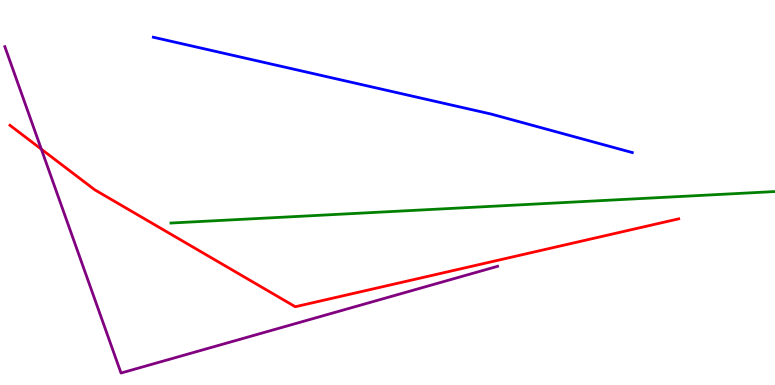[{'lines': ['blue', 'red'], 'intersections': []}, {'lines': ['green', 'red'], 'intersections': []}, {'lines': ['purple', 'red'], 'intersections': [{'x': 0.533, 'y': 6.13}]}, {'lines': ['blue', 'green'], 'intersections': []}, {'lines': ['blue', 'purple'], 'intersections': []}, {'lines': ['green', 'purple'], 'intersections': []}]